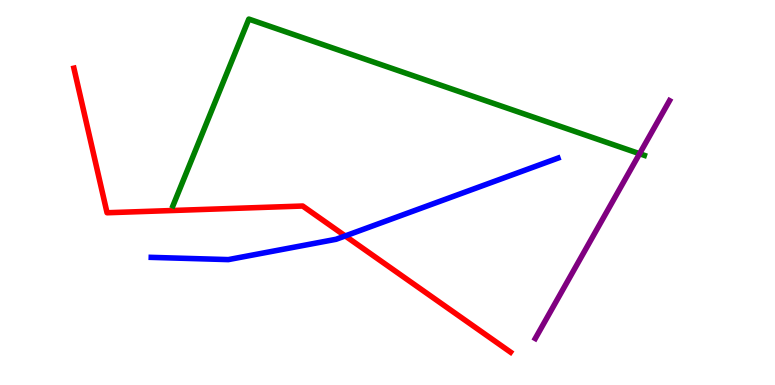[{'lines': ['blue', 'red'], 'intersections': [{'x': 4.45, 'y': 3.87}]}, {'lines': ['green', 'red'], 'intersections': []}, {'lines': ['purple', 'red'], 'intersections': []}, {'lines': ['blue', 'green'], 'intersections': []}, {'lines': ['blue', 'purple'], 'intersections': []}, {'lines': ['green', 'purple'], 'intersections': [{'x': 8.25, 'y': 6.01}]}]